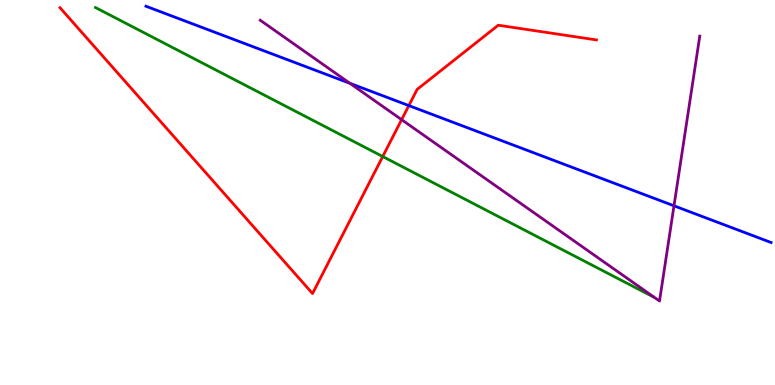[{'lines': ['blue', 'red'], 'intersections': [{'x': 5.28, 'y': 7.26}]}, {'lines': ['green', 'red'], 'intersections': [{'x': 4.94, 'y': 5.93}]}, {'lines': ['purple', 'red'], 'intersections': [{'x': 5.18, 'y': 6.89}]}, {'lines': ['blue', 'green'], 'intersections': []}, {'lines': ['blue', 'purple'], 'intersections': [{'x': 4.52, 'y': 7.84}, {'x': 8.7, 'y': 4.65}]}, {'lines': ['green', 'purple'], 'intersections': []}]